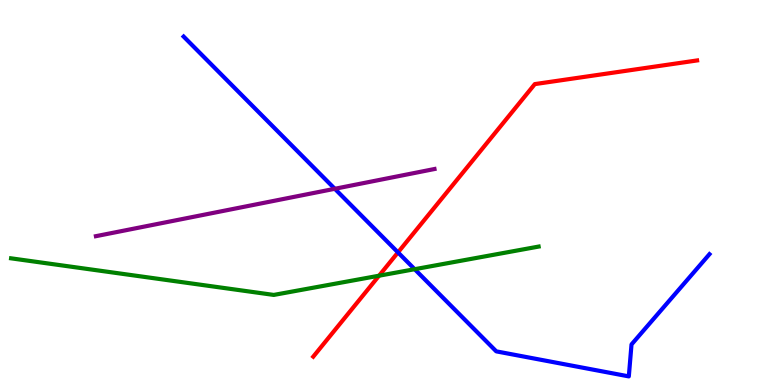[{'lines': ['blue', 'red'], 'intersections': [{'x': 5.14, 'y': 3.44}]}, {'lines': ['green', 'red'], 'intersections': [{'x': 4.89, 'y': 2.84}]}, {'lines': ['purple', 'red'], 'intersections': []}, {'lines': ['blue', 'green'], 'intersections': [{'x': 5.35, 'y': 3.01}]}, {'lines': ['blue', 'purple'], 'intersections': [{'x': 4.32, 'y': 5.1}]}, {'lines': ['green', 'purple'], 'intersections': []}]